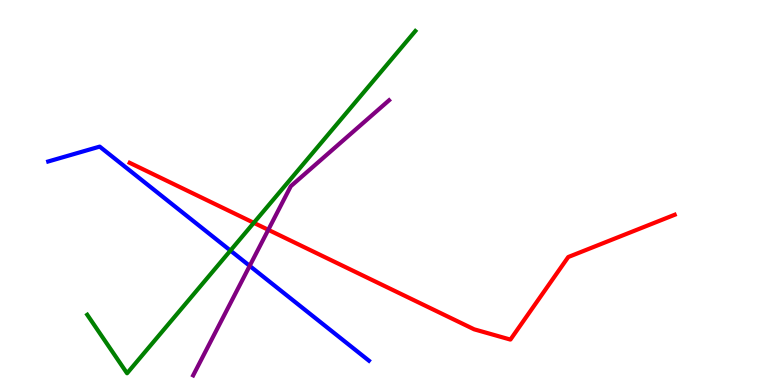[{'lines': ['blue', 'red'], 'intersections': []}, {'lines': ['green', 'red'], 'intersections': [{'x': 3.27, 'y': 4.21}]}, {'lines': ['purple', 'red'], 'intersections': [{'x': 3.46, 'y': 4.03}]}, {'lines': ['blue', 'green'], 'intersections': [{'x': 2.97, 'y': 3.49}]}, {'lines': ['blue', 'purple'], 'intersections': [{'x': 3.22, 'y': 3.09}]}, {'lines': ['green', 'purple'], 'intersections': []}]